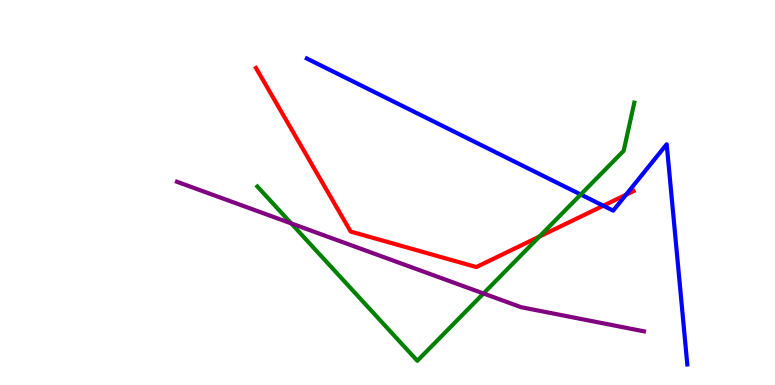[{'lines': ['blue', 'red'], 'intersections': [{'x': 7.78, 'y': 4.66}, {'x': 8.08, 'y': 4.94}]}, {'lines': ['green', 'red'], 'intersections': [{'x': 6.96, 'y': 3.85}]}, {'lines': ['purple', 'red'], 'intersections': []}, {'lines': ['blue', 'green'], 'intersections': [{'x': 7.49, 'y': 4.95}]}, {'lines': ['blue', 'purple'], 'intersections': []}, {'lines': ['green', 'purple'], 'intersections': [{'x': 3.76, 'y': 4.2}, {'x': 6.24, 'y': 2.38}]}]